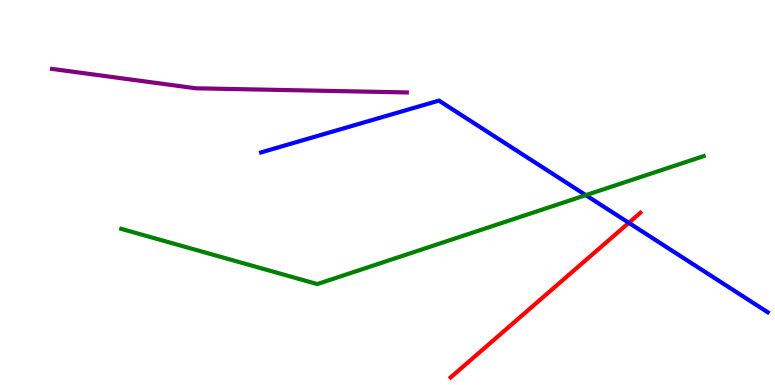[{'lines': ['blue', 'red'], 'intersections': [{'x': 8.11, 'y': 4.21}]}, {'lines': ['green', 'red'], 'intersections': []}, {'lines': ['purple', 'red'], 'intersections': []}, {'lines': ['blue', 'green'], 'intersections': [{'x': 7.56, 'y': 4.93}]}, {'lines': ['blue', 'purple'], 'intersections': []}, {'lines': ['green', 'purple'], 'intersections': []}]